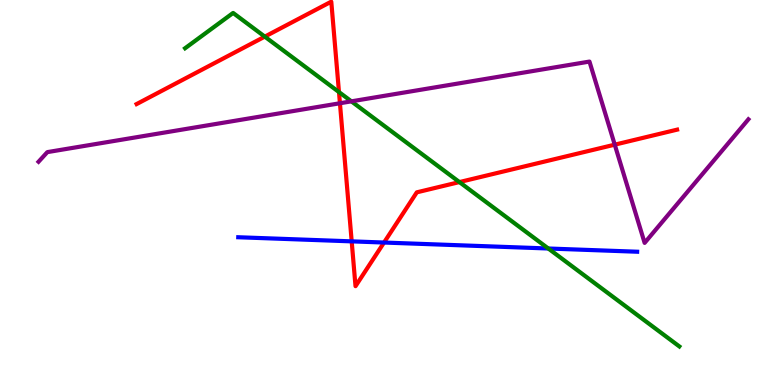[{'lines': ['blue', 'red'], 'intersections': [{'x': 4.54, 'y': 3.73}, {'x': 4.96, 'y': 3.7}]}, {'lines': ['green', 'red'], 'intersections': [{'x': 3.42, 'y': 9.05}, {'x': 4.37, 'y': 7.61}, {'x': 5.93, 'y': 5.27}]}, {'lines': ['purple', 'red'], 'intersections': [{'x': 4.39, 'y': 7.32}, {'x': 7.93, 'y': 6.24}]}, {'lines': ['blue', 'green'], 'intersections': [{'x': 7.07, 'y': 3.55}]}, {'lines': ['blue', 'purple'], 'intersections': []}, {'lines': ['green', 'purple'], 'intersections': [{'x': 4.53, 'y': 7.37}]}]